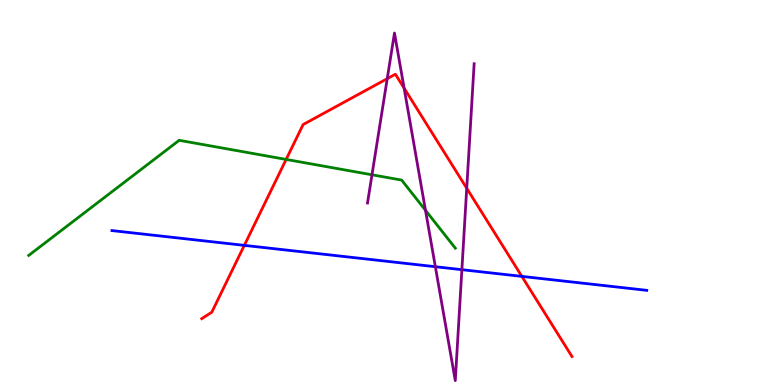[{'lines': ['blue', 'red'], 'intersections': [{'x': 3.15, 'y': 3.63}, {'x': 6.73, 'y': 2.82}]}, {'lines': ['green', 'red'], 'intersections': [{'x': 3.69, 'y': 5.86}]}, {'lines': ['purple', 'red'], 'intersections': [{'x': 5.0, 'y': 7.96}, {'x': 5.21, 'y': 7.71}, {'x': 6.02, 'y': 5.11}]}, {'lines': ['blue', 'green'], 'intersections': []}, {'lines': ['blue', 'purple'], 'intersections': [{'x': 5.62, 'y': 3.07}, {'x': 5.96, 'y': 3.0}]}, {'lines': ['green', 'purple'], 'intersections': [{'x': 4.8, 'y': 5.46}, {'x': 5.49, 'y': 4.54}]}]